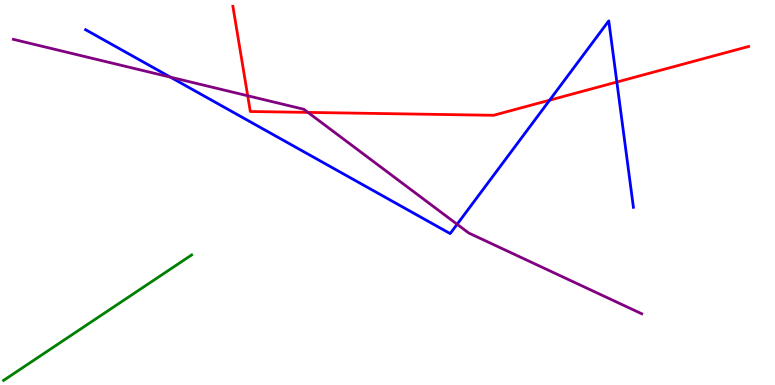[{'lines': ['blue', 'red'], 'intersections': [{'x': 7.09, 'y': 7.4}, {'x': 7.96, 'y': 7.87}]}, {'lines': ['green', 'red'], 'intersections': []}, {'lines': ['purple', 'red'], 'intersections': [{'x': 3.2, 'y': 7.51}, {'x': 3.97, 'y': 7.08}]}, {'lines': ['blue', 'green'], 'intersections': []}, {'lines': ['blue', 'purple'], 'intersections': [{'x': 2.2, 'y': 8.0}, {'x': 5.9, 'y': 4.17}]}, {'lines': ['green', 'purple'], 'intersections': []}]